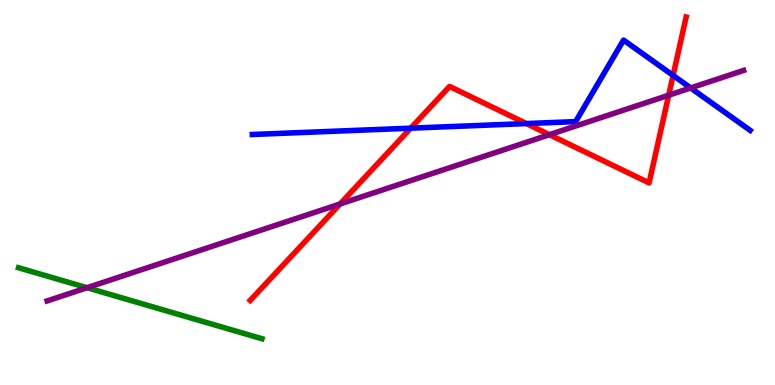[{'lines': ['blue', 'red'], 'intersections': [{'x': 5.3, 'y': 6.67}, {'x': 6.79, 'y': 6.79}, {'x': 8.69, 'y': 8.04}]}, {'lines': ['green', 'red'], 'intersections': []}, {'lines': ['purple', 'red'], 'intersections': [{'x': 4.39, 'y': 4.7}, {'x': 7.09, 'y': 6.5}, {'x': 8.63, 'y': 7.53}]}, {'lines': ['blue', 'green'], 'intersections': []}, {'lines': ['blue', 'purple'], 'intersections': [{'x': 8.91, 'y': 7.72}]}, {'lines': ['green', 'purple'], 'intersections': [{'x': 1.12, 'y': 2.53}]}]